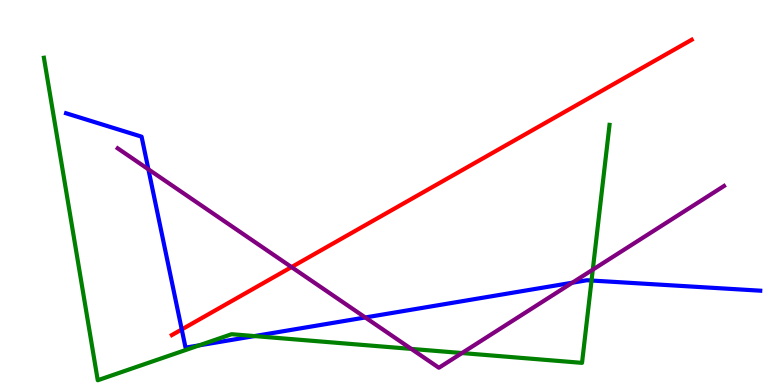[{'lines': ['blue', 'red'], 'intersections': [{'x': 2.35, 'y': 1.44}]}, {'lines': ['green', 'red'], 'intersections': []}, {'lines': ['purple', 'red'], 'intersections': [{'x': 3.76, 'y': 3.06}]}, {'lines': ['blue', 'green'], 'intersections': [{'x': 2.57, 'y': 1.03}, {'x': 3.28, 'y': 1.27}, {'x': 7.63, 'y': 2.71}]}, {'lines': ['blue', 'purple'], 'intersections': [{'x': 1.91, 'y': 5.6}, {'x': 4.71, 'y': 1.75}, {'x': 7.38, 'y': 2.66}]}, {'lines': ['green', 'purple'], 'intersections': [{'x': 5.31, 'y': 0.938}, {'x': 5.96, 'y': 0.83}, {'x': 7.65, 'y': 3.0}]}]